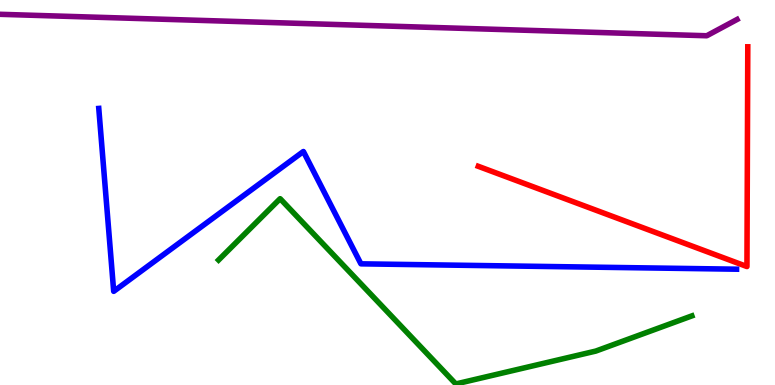[{'lines': ['blue', 'red'], 'intersections': []}, {'lines': ['green', 'red'], 'intersections': []}, {'lines': ['purple', 'red'], 'intersections': []}, {'lines': ['blue', 'green'], 'intersections': []}, {'lines': ['blue', 'purple'], 'intersections': []}, {'lines': ['green', 'purple'], 'intersections': []}]